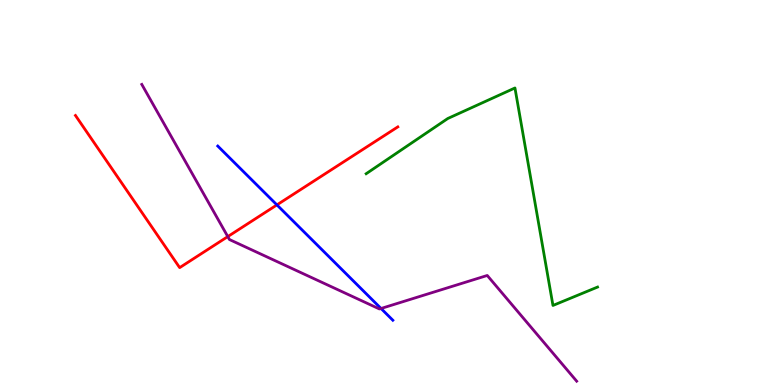[{'lines': ['blue', 'red'], 'intersections': [{'x': 3.57, 'y': 4.68}]}, {'lines': ['green', 'red'], 'intersections': []}, {'lines': ['purple', 'red'], 'intersections': [{'x': 2.94, 'y': 3.85}]}, {'lines': ['blue', 'green'], 'intersections': []}, {'lines': ['blue', 'purple'], 'intersections': [{'x': 4.92, 'y': 1.99}]}, {'lines': ['green', 'purple'], 'intersections': []}]